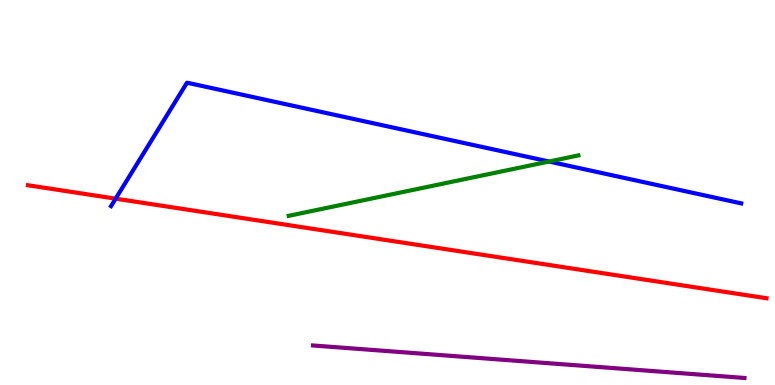[{'lines': ['blue', 'red'], 'intersections': [{'x': 1.49, 'y': 4.84}]}, {'lines': ['green', 'red'], 'intersections': []}, {'lines': ['purple', 'red'], 'intersections': []}, {'lines': ['blue', 'green'], 'intersections': [{'x': 7.08, 'y': 5.8}]}, {'lines': ['blue', 'purple'], 'intersections': []}, {'lines': ['green', 'purple'], 'intersections': []}]